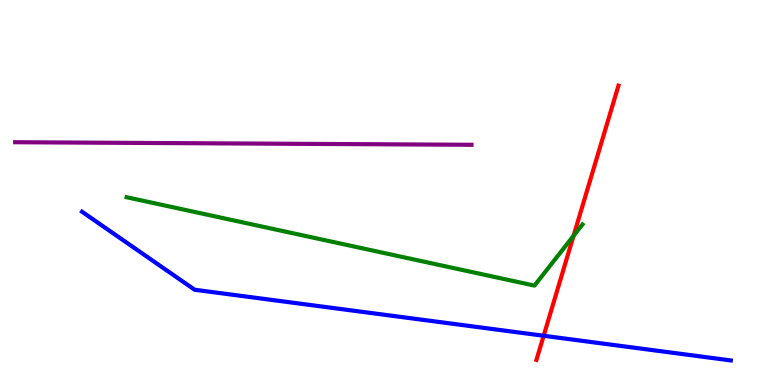[{'lines': ['blue', 'red'], 'intersections': [{'x': 7.01, 'y': 1.28}]}, {'lines': ['green', 'red'], 'intersections': [{'x': 7.4, 'y': 3.87}]}, {'lines': ['purple', 'red'], 'intersections': []}, {'lines': ['blue', 'green'], 'intersections': []}, {'lines': ['blue', 'purple'], 'intersections': []}, {'lines': ['green', 'purple'], 'intersections': []}]